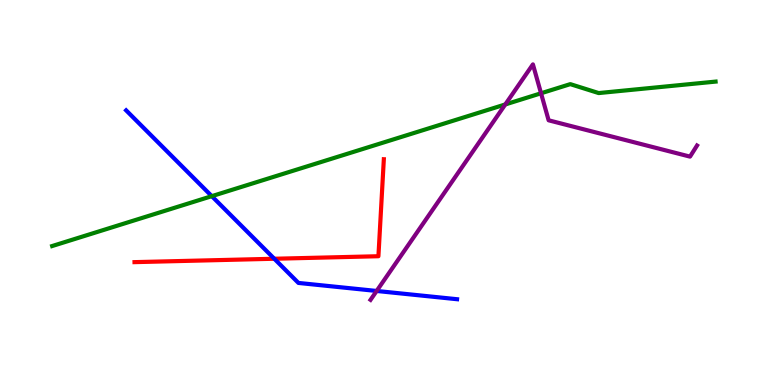[{'lines': ['blue', 'red'], 'intersections': [{'x': 3.54, 'y': 3.28}]}, {'lines': ['green', 'red'], 'intersections': []}, {'lines': ['purple', 'red'], 'intersections': []}, {'lines': ['blue', 'green'], 'intersections': [{'x': 2.73, 'y': 4.9}]}, {'lines': ['blue', 'purple'], 'intersections': [{'x': 4.86, 'y': 2.44}]}, {'lines': ['green', 'purple'], 'intersections': [{'x': 6.52, 'y': 7.29}, {'x': 6.98, 'y': 7.58}]}]